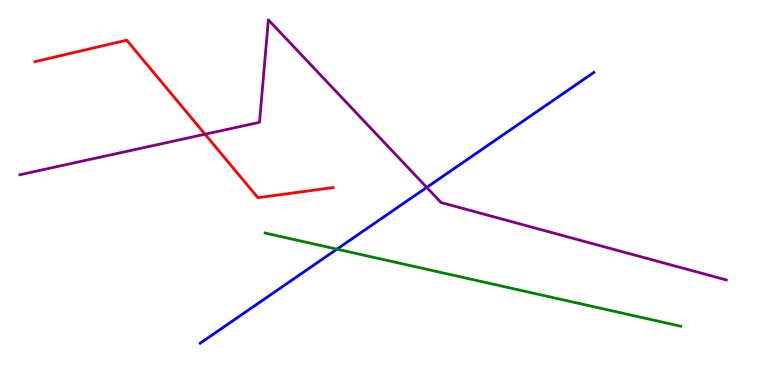[{'lines': ['blue', 'red'], 'intersections': []}, {'lines': ['green', 'red'], 'intersections': []}, {'lines': ['purple', 'red'], 'intersections': [{'x': 2.65, 'y': 6.51}]}, {'lines': ['blue', 'green'], 'intersections': [{'x': 4.35, 'y': 3.53}]}, {'lines': ['blue', 'purple'], 'intersections': [{'x': 5.51, 'y': 5.13}]}, {'lines': ['green', 'purple'], 'intersections': []}]